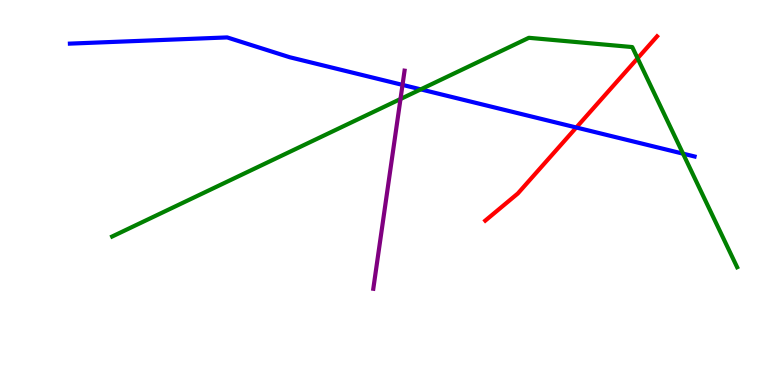[{'lines': ['blue', 'red'], 'intersections': [{'x': 7.44, 'y': 6.69}]}, {'lines': ['green', 'red'], 'intersections': [{'x': 8.23, 'y': 8.49}]}, {'lines': ['purple', 'red'], 'intersections': []}, {'lines': ['blue', 'green'], 'intersections': [{'x': 5.43, 'y': 7.68}, {'x': 8.81, 'y': 6.01}]}, {'lines': ['blue', 'purple'], 'intersections': [{'x': 5.19, 'y': 7.8}]}, {'lines': ['green', 'purple'], 'intersections': [{'x': 5.17, 'y': 7.43}]}]